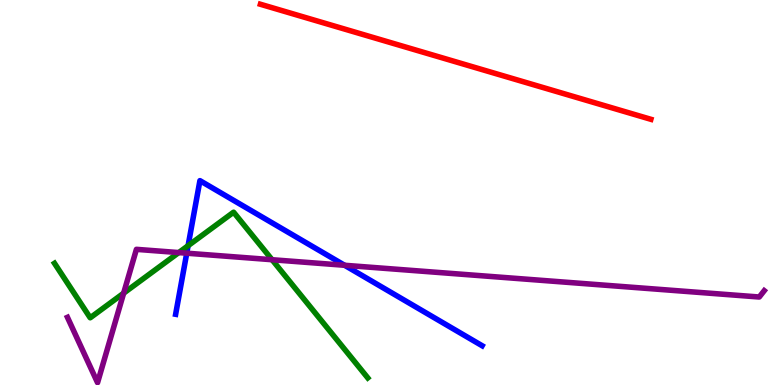[{'lines': ['blue', 'red'], 'intersections': []}, {'lines': ['green', 'red'], 'intersections': []}, {'lines': ['purple', 'red'], 'intersections': []}, {'lines': ['blue', 'green'], 'intersections': [{'x': 2.43, 'y': 3.62}]}, {'lines': ['blue', 'purple'], 'intersections': [{'x': 2.41, 'y': 3.42}, {'x': 4.45, 'y': 3.11}]}, {'lines': ['green', 'purple'], 'intersections': [{'x': 1.6, 'y': 2.39}, {'x': 2.31, 'y': 3.44}, {'x': 3.51, 'y': 3.25}]}]